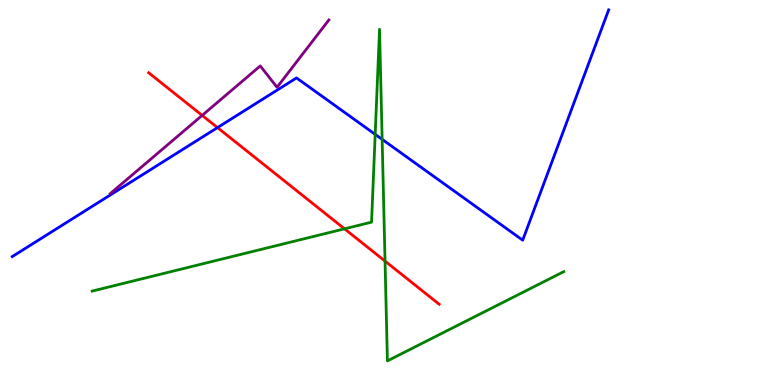[{'lines': ['blue', 'red'], 'intersections': [{'x': 2.81, 'y': 6.69}]}, {'lines': ['green', 'red'], 'intersections': [{'x': 4.45, 'y': 4.06}, {'x': 4.97, 'y': 3.22}]}, {'lines': ['purple', 'red'], 'intersections': [{'x': 2.61, 'y': 7.0}]}, {'lines': ['blue', 'green'], 'intersections': [{'x': 4.84, 'y': 6.51}, {'x': 4.93, 'y': 6.38}]}, {'lines': ['blue', 'purple'], 'intersections': []}, {'lines': ['green', 'purple'], 'intersections': []}]